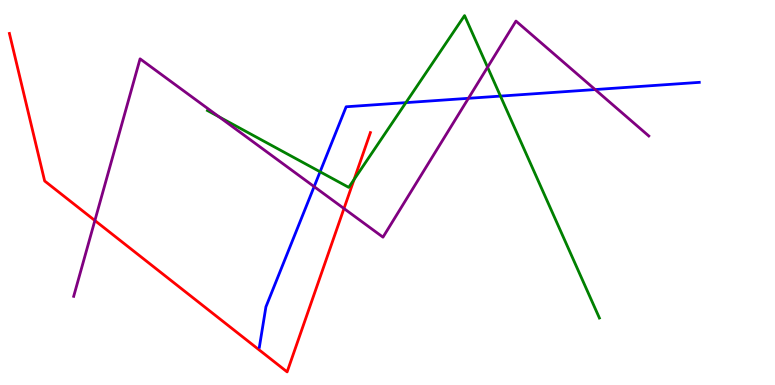[{'lines': ['blue', 'red'], 'intersections': []}, {'lines': ['green', 'red'], 'intersections': [{'x': 4.57, 'y': 5.34}]}, {'lines': ['purple', 'red'], 'intersections': [{'x': 1.22, 'y': 4.27}, {'x': 4.44, 'y': 4.58}]}, {'lines': ['blue', 'green'], 'intersections': [{'x': 4.13, 'y': 5.54}, {'x': 5.24, 'y': 7.33}, {'x': 6.46, 'y': 7.5}]}, {'lines': ['blue', 'purple'], 'intersections': [{'x': 4.05, 'y': 5.15}, {'x': 6.04, 'y': 7.45}, {'x': 7.68, 'y': 7.67}]}, {'lines': ['green', 'purple'], 'intersections': [{'x': 2.83, 'y': 6.97}, {'x': 6.29, 'y': 8.25}]}]